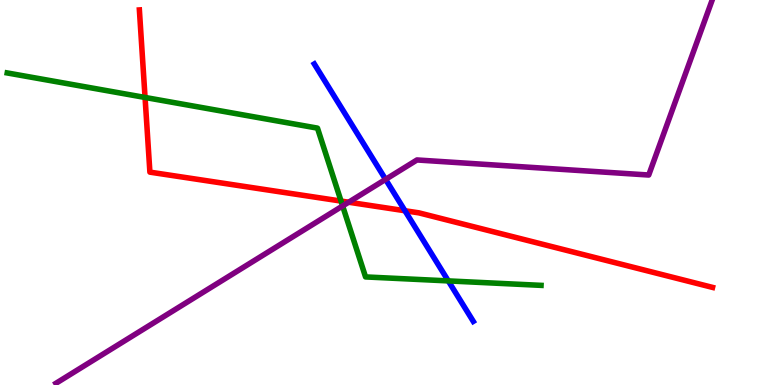[{'lines': ['blue', 'red'], 'intersections': [{'x': 5.23, 'y': 4.53}]}, {'lines': ['green', 'red'], 'intersections': [{'x': 1.87, 'y': 7.47}, {'x': 4.4, 'y': 4.78}]}, {'lines': ['purple', 'red'], 'intersections': [{'x': 4.5, 'y': 4.75}]}, {'lines': ['blue', 'green'], 'intersections': [{'x': 5.78, 'y': 2.7}]}, {'lines': ['blue', 'purple'], 'intersections': [{'x': 4.98, 'y': 5.34}]}, {'lines': ['green', 'purple'], 'intersections': [{'x': 4.42, 'y': 4.65}]}]